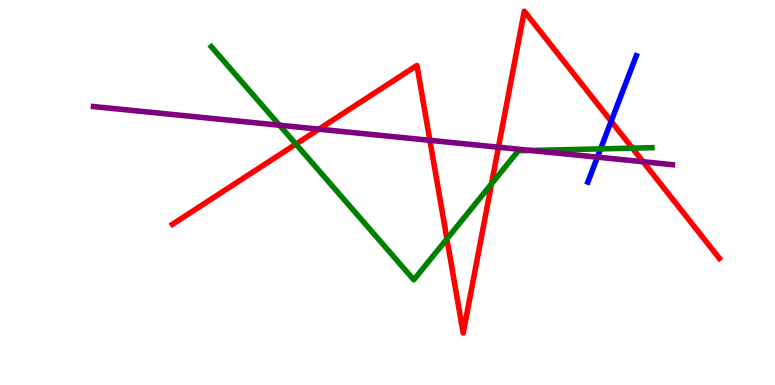[{'lines': ['blue', 'red'], 'intersections': [{'x': 7.89, 'y': 6.85}]}, {'lines': ['green', 'red'], 'intersections': [{'x': 3.82, 'y': 6.26}, {'x': 5.77, 'y': 3.79}, {'x': 6.34, 'y': 5.22}, {'x': 8.16, 'y': 6.15}]}, {'lines': ['purple', 'red'], 'intersections': [{'x': 4.11, 'y': 6.64}, {'x': 5.55, 'y': 6.36}, {'x': 6.43, 'y': 6.18}, {'x': 8.3, 'y': 5.8}]}, {'lines': ['blue', 'green'], 'intersections': [{'x': 7.75, 'y': 6.13}]}, {'lines': ['blue', 'purple'], 'intersections': [{'x': 7.71, 'y': 5.92}]}, {'lines': ['green', 'purple'], 'intersections': [{'x': 3.61, 'y': 6.75}, {'x': 6.85, 'y': 6.09}]}]